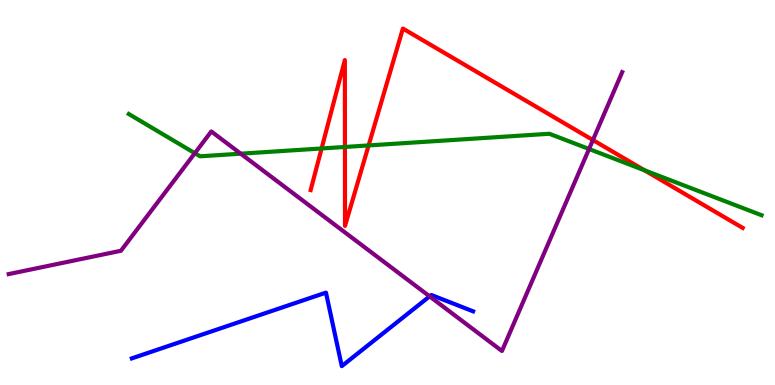[{'lines': ['blue', 'red'], 'intersections': []}, {'lines': ['green', 'red'], 'intersections': [{'x': 4.15, 'y': 6.14}, {'x': 4.45, 'y': 6.18}, {'x': 4.76, 'y': 6.22}, {'x': 8.32, 'y': 5.58}]}, {'lines': ['purple', 'red'], 'intersections': [{'x': 7.65, 'y': 6.36}]}, {'lines': ['blue', 'green'], 'intersections': []}, {'lines': ['blue', 'purple'], 'intersections': [{'x': 5.54, 'y': 2.3}]}, {'lines': ['green', 'purple'], 'intersections': [{'x': 2.51, 'y': 6.02}, {'x': 3.11, 'y': 6.01}, {'x': 7.6, 'y': 6.13}]}]